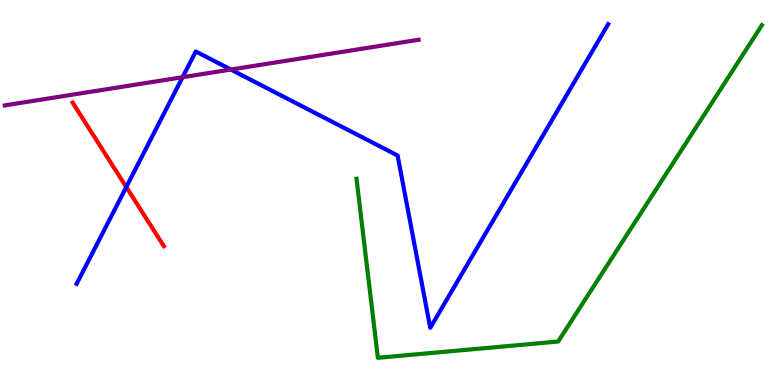[{'lines': ['blue', 'red'], 'intersections': [{'x': 1.63, 'y': 5.14}]}, {'lines': ['green', 'red'], 'intersections': []}, {'lines': ['purple', 'red'], 'intersections': []}, {'lines': ['blue', 'green'], 'intersections': []}, {'lines': ['blue', 'purple'], 'intersections': [{'x': 2.36, 'y': 7.99}, {'x': 2.98, 'y': 8.19}]}, {'lines': ['green', 'purple'], 'intersections': []}]